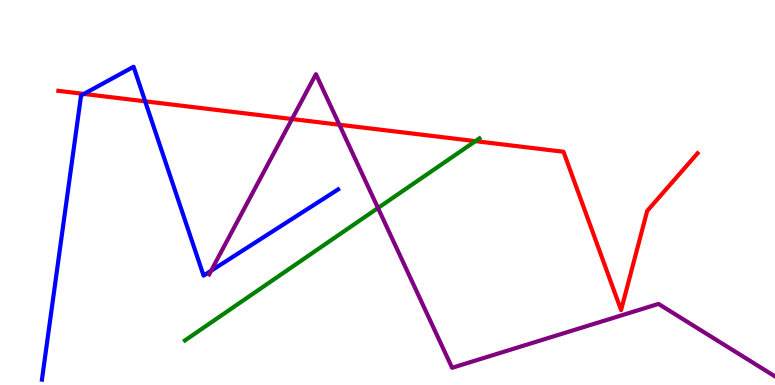[{'lines': ['blue', 'red'], 'intersections': [{'x': 1.08, 'y': 7.56}, {'x': 1.87, 'y': 7.37}]}, {'lines': ['green', 'red'], 'intersections': [{'x': 6.13, 'y': 6.33}]}, {'lines': ['purple', 'red'], 'intersections': [{'x': 3.77, 'y': 6.91}, {'x': 4.38, 'y': 6.76}]}, {'lines': ['blue', 'green'], 'intersections': []}, {'lines': ['blue', 'purple'], 'intersections': [{'x': 2.72, 'y': 2.97}]}, {'lines': ['green', 'purple'], 'intersections': [{'x': 4.88, 'y': 4.6}]}]